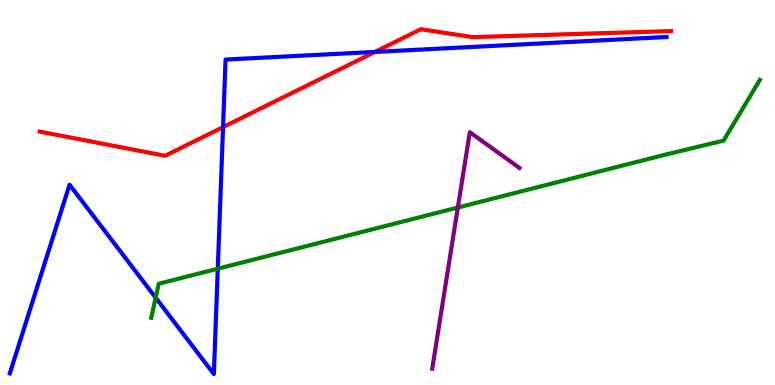[{'lines': ['blue', 'red'], 'intersections': [{'x': 2.88, 'y': 6.7}, {'x': 4.84, 'y': 8.65}]}, {'lines': ['green', 'red'], 'intersections': []}, {'lines': ['purple', 'red'], 'intersections': []}, {'lines': ['blue', 'green'], 'intersections': [{'x': 2.01, 'y': 2.27}, {'x': 2.81, 'y': 3.02}]}, {'lines': ['blue', 'purple'], 'intersections': []}, {'lines': ['green', 'purple'], 'intersections': [{'x': 5.91, 'y': 4.61}]}]